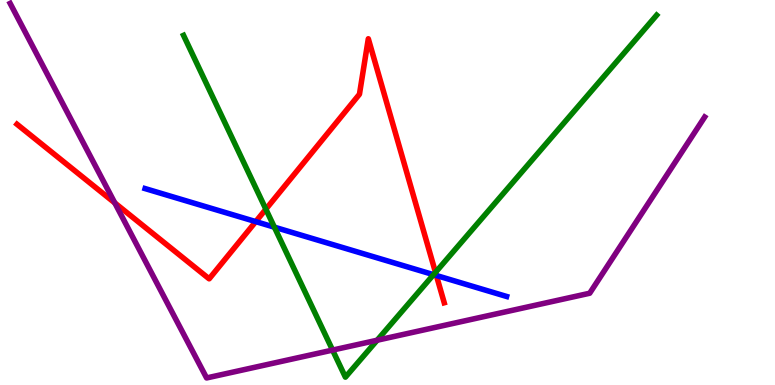[{'lines': ['blue', 'red'], 'intersections': [{'x': 3.3, 'y': 4.24}, {'x': 5.63, 'y': 2.84}]}, {'lines': ['green', 'red'], 'intersections': [{'x': 3.43, 'y': 4.57}, {'x': 5.62, 'y': 2.93}]}, {'lines': ['purple', 'red'], 'intersections': [{'x': 1.48, 'y': 4.73}]}, {'lines': ['blue', 'green'], 'intersections': [{'x': 3.54, 'y': 4.1}, {'x': 5.59, 'y': 2.87}]}, {'lines': ['blue', 'purple'], 'intersections': []}, {'lines': ['green', 'purple'], 'intersections': [{'x': 4.29, 'y': 0.907}, {'x': 4.87, 'y': 1.16}]}]